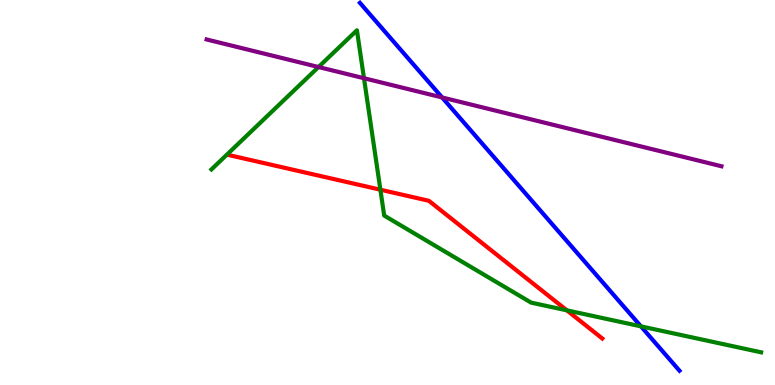[{'lines': ['blue', 'red'], 'intersections': []}, {'lines': ['green', 'red'], 'intersections': [{'x': 4.91, 'y': 5.07}, {'x': 7.31, 'y': 1.94}]}, {'lines': ['purple', 'red'], 'intersections': []}, {'lines': ['blue', 'green'], 'intersections': [{'x': 8.27, 'y': 1.52}]}, {'lines': ['blue', 'purple'], 'intersections': [{'x': 5.7, 'y': 7.47}]}, {'lines': ['green', 'purple'], 'intersections': [{'x': 4.11, 'y': 8.26}, {'x': 4.7, 'y': 7.97}]}]